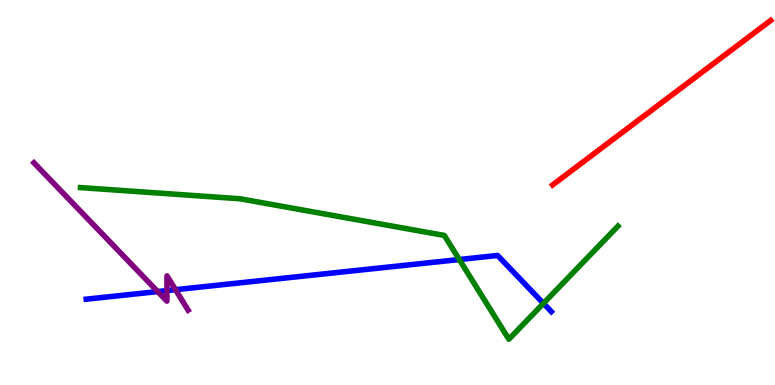[{'lines': ['blue', 'red'], 'intersections': []}, {'lines': ['green', 'red'], 'intersections': []}, {'lines': ['purple', 'red'], 'intersections': []}, {'lines': ['blue', 'green'], 'intersections': [{'x': 5.93, 'y': 3.26}, {'x': 7.01, 'y': 2.12}]}, {'lines': ['blue', 'purple'], 'intersections': [{'x': 2.03, 'y': 2.43}, {'x': 2.15, 'y': 2.45}, {'x': 2.26, 'y': 2.48}]}, {'lines': ['green', 'purple'], 'intersections': []}]